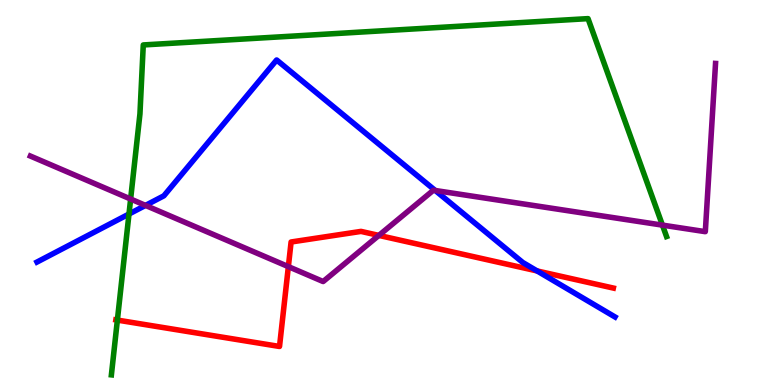[{'lines': ['blue', 'red'], 'intersections': [{'x': 6.93, 'y': 2.96}]}, {'lines': ['green', 'red'], 'intersections': [{'x': 1.51, 'y': 1.69}]}, {'lines': ['purple', 'red'], 'intersections': [{'x': 3.72, 'y': 3.07}, {'x': 4.89, 'y': 3.89}]}, {'lines': ['blue', 'green'], 'intersections': [{'x': 1.66, 'y': 4.44}]}, {'lines': ['blue', 'purple'], 'intersections': [{'x': 1.88, 'y': 4.66}, {'x': 5.62, 'y': 5.05}]}, {'lines': ['green', 'purple'], 'intersections': [{'x': 1.69, 'y': 4.83}, {'x': 8.55, 'y': 4.15}]}]